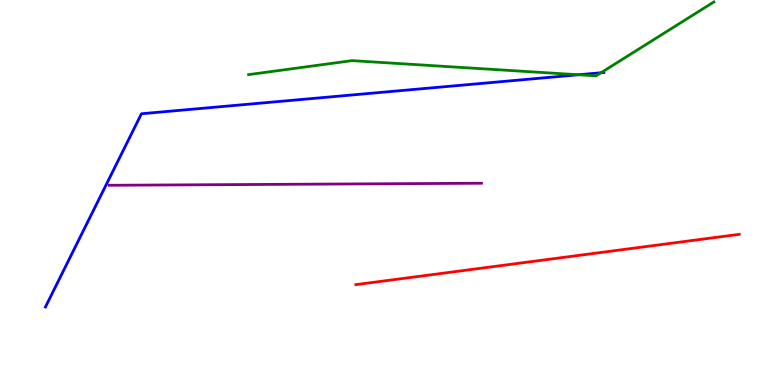[{'lines': ['blue', 'red'], 'intersections': []}, {'lines': ['green', 'red'], 'intersections': []}, {'lines': ['purple', 'red'], 'intersections': []}, {'lines': ['blue', 'green'], 'intersections': [{'x': 7.46, 'y': 8.06}, {'x': 7.75, 'y': 8.11}]}, {'lines': ['blue', 'purple'], 'intersections': []}, {'lines': ['green', 'purple'], 'intersections': []}]